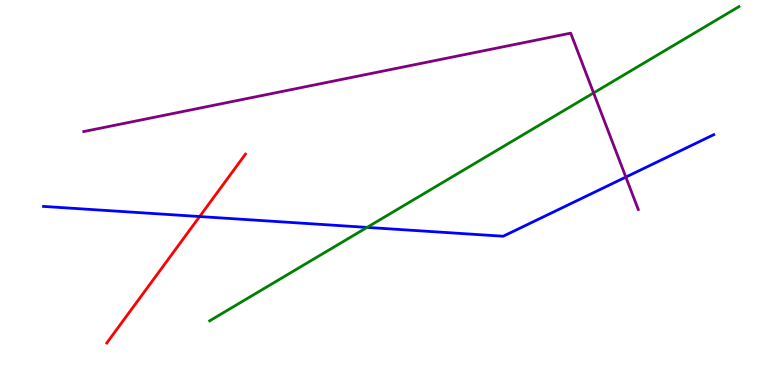[{'lines': ['blue', 'red'], 'intersections': [{'x': 2.58, 'y': 4.38}]}, {'lines': ['green', 'red'], 'intersections': []}, {'lines': ['purple', 'red'], 'intersections': []}, {'lines': ['blue', 'green'], 'intersections': [{'x': 4.74, 'y': 4.09}]}, {'lines': ['blue', 'purple'], 'intersections': [{'x': 8.08, 'y': 5.4}]}, {'lines': ['green', 'purple'], 'intersections': [{'x': 7.66, 'y': 7.59}]}]